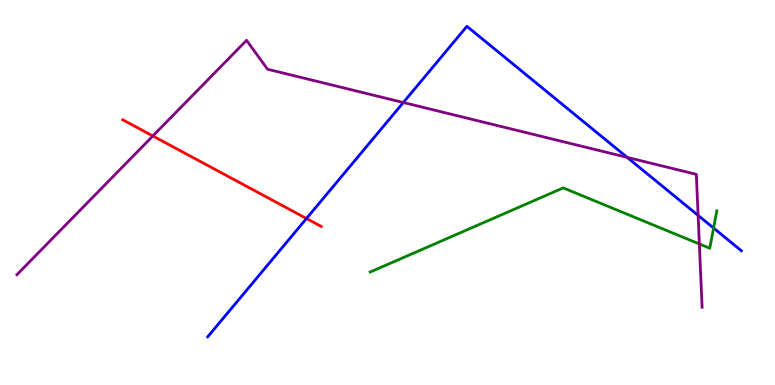[{'lines': ['blue', 'red'], 'intersections': [{'x': 3.95, 'y': 4.32}]}, {'lines': ['green', 'red'], 'intersections': []}, {'lines': ['purple', 'red'], 'intersections': [{'x': 1.97, 'y': 6.47}]}, {'lines': ['blue', 'green'], 'intersections': [{'x': 9.21, 'y': 4.08}]}, {'lines': ['blue', 'purple'], 'intersections': [{'x': 5.2, 'y': 7.34}, {'x': 8.09, 'y': 5.91}, {'x': 9.01, 'y': 4.41}]}, {'lines': ['green', 'purple'], 'intersections': [{'x': 9.02, 'y': 3.66}]}]